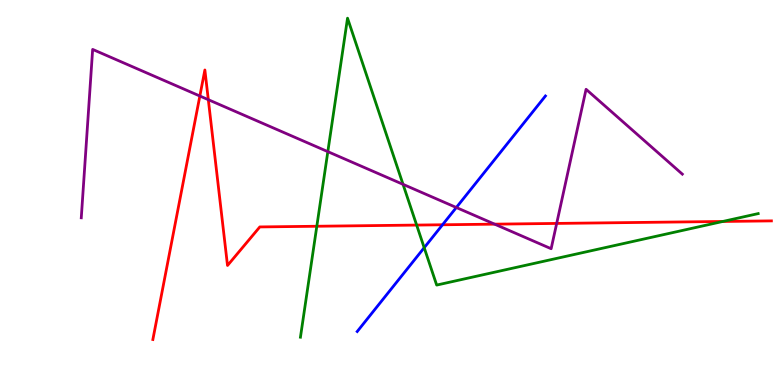[{'lines': ['blue', 'red'], 'intersections': [{'x': 5.71, 'y': 4.16}]}, {'lines': ['green', 'red'], 'intersections': [{'x': 4.09, 'y': 4.12}, {'x': 5.38, 'y': 4.15}, {'x': 9.33, 'y': 4.25}]}, {'lines': ['purple', 'red'], 'intersections': [{'x': 2.58, 'y': 7.51}, {'x': 2.69, 'y': 7.41}, {'x': 6.38, 'y': 4.18}, {'x': 7.18, 'y': 4.2}]}, {'lines': ['blue', 'green'], 'intersections': [{'x': 5.47, 'y': 3.57}]}, {'lines': ['blue', 'purple'], 'intersections': [{'x': 5.89, 'y': 4.61}]}, {'lines': ['green', 'purple'], 'intersections': [{'x': 4.23, 'y': 6.06}, {'x': 5.2, 'y': 5.21}]}]